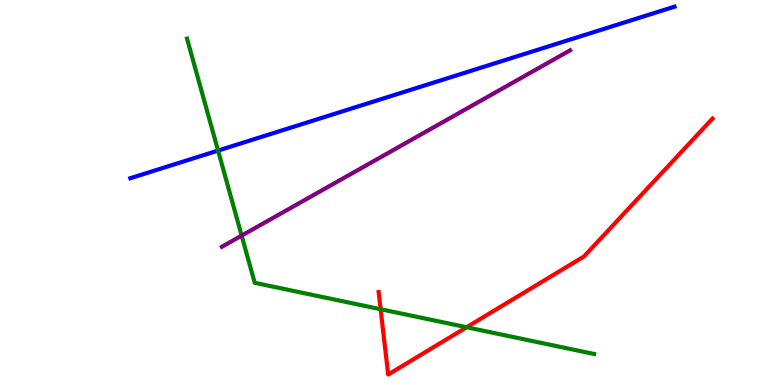[{'lines': ['blue', 'red'], 'intersections': []}, {'lines': ['green', 'red'], 'intersections': [{'x': 4.91, 'y': 1.97}, {'x': 6.02, 'y': 1.5}]}, {'lines': ['purple', 'red'], 'intersections': []}, {'lines': ['blue', 'green'], 'intersections': [{'x': 2.81, 'y': 6.09}]}, {'lines': ['blue', 'purple'], 'intersections': []}, {'lines': ['green', 'purple'], 'intersections': [{'x': 3.12, 'y': 3.88}]}]